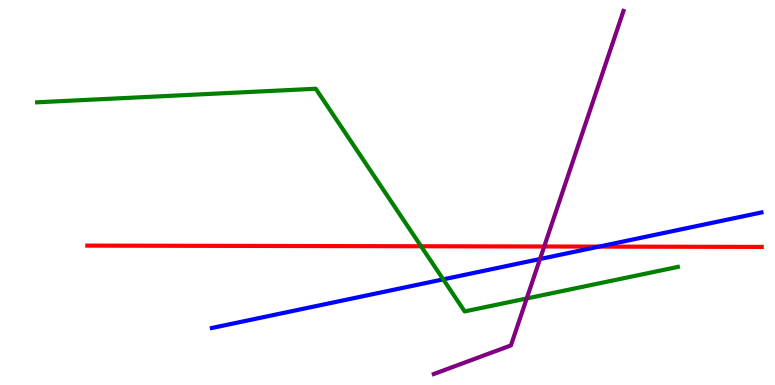[{'lines': ['blue', 'red'], 'intersections': [{'x': 7.73, 'y': 3.59}]}, {'lines': ['green', 'red'], 'intersections': [{'x': 5.43, 'y': 3.6}]}, {'lines': ['purple', 'red'], 'intersections': [{'x': 7.02, 'y': 3.6}]}, {'lines': ['blue', 'green'], 'intersections': [{'x': 5.72, 'y': 2.74}]}, {'lines': ['blue', 'purple'], 'intersections': [{'x': 6.97, 'y': 3.27}]}, {'lines': ['green', 'purple'], 'intersections': [{'x': 6.8, 'y': 2.25}]}]